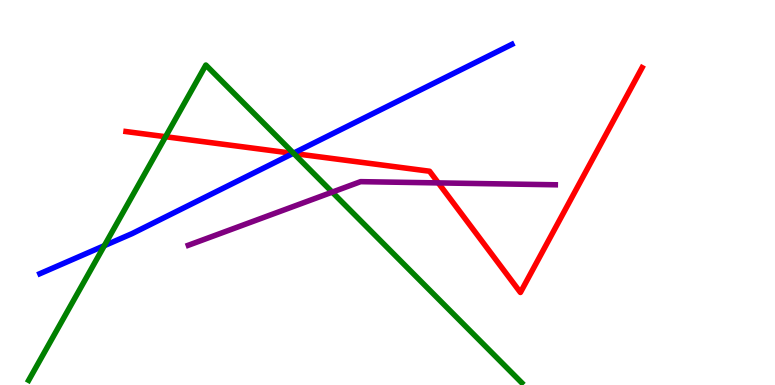[{'lines': ['blue', 'red'], 'intersections': [{'x': 3.78, 'y': 6.02}]}, {'lines': ['green', 'red'], 'intersections': [{'x': 2.14, 'y': 6.45}, {'x': 3.79, 'y': 6.01}]}, {'lines': ['purple', 'red'], 'intersections': [{'x': 5.66, 'y': 5.25}]}, {'lines': ['blue', 'green'], 'intersections': [{'x': 1.35, 'y': 3.62}, {'x': 3.79, 'y': 6.02}]}, {'lines': ['blue', 'purple'], 'intersections': []}, {'lines': ['green', 'purple'], 'intersections': [{'x': 4.29, 'y': 5.01}]}]